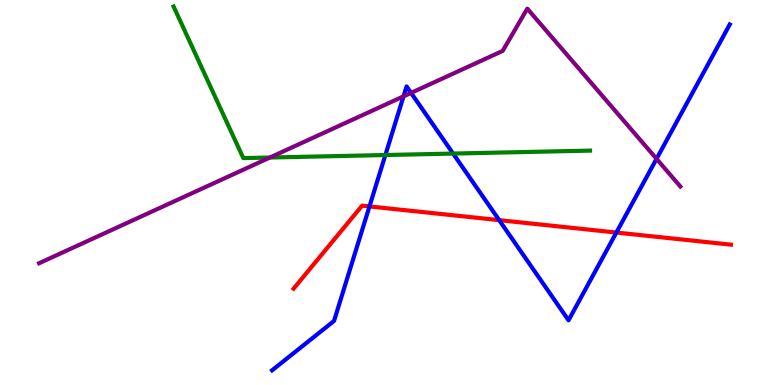[{'lines': ['blue', 'red'], 'intersections': [{'x': 4.77, 'y': 4.64}, {'x': 6.44, 'y': 4.28}, {'x': 7.95, 'y': 3.96}]}, {'lines': ['green', 'red'], 'intersections': []}, {'lines': ['purple', 'red'], 'intersections': []}, {'lines': ['blue', 'green'], 'intersections': [{'x': 4.97, 'y': 5.97}, {'x': 5.85, 'y': 6.01}]}, {'lines': ['blue', 'purple'], 'intersections': [{'x': 5.21, 'y': 7.5}, {'x': 5.3, 'y': 7.59}, {'x': 8.47, 'y': 5.87}]}, {'lines': ['green', 'purple'], 'intersections': [{'x': 3.48, 'y': 5.91}]}]